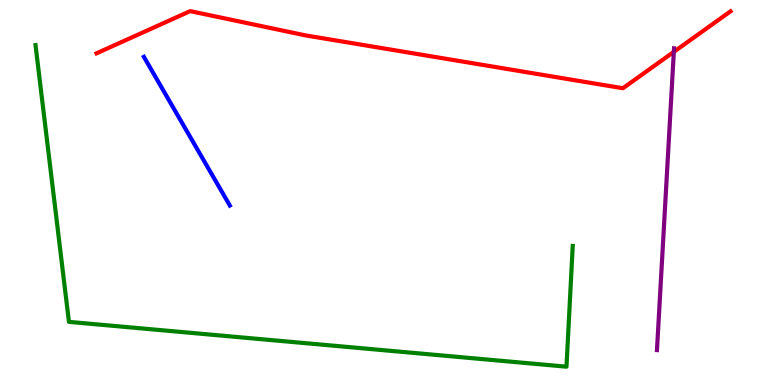[{'lines': ['blue', 'red'], 'intersections': []}, {'lines': ['green', 'red'], 'intersections': []}, {'lines': ['purple', 'red'], 'intersections': [{'x': 8.69, 'y': 8.65}]}, {'lines': ['blue', 'green'], 'intersections': []}, {'lines': ['blue', 'purple'], 'intersections': []}, {'lines': ['green', 'purple'], 'intersections': []}]